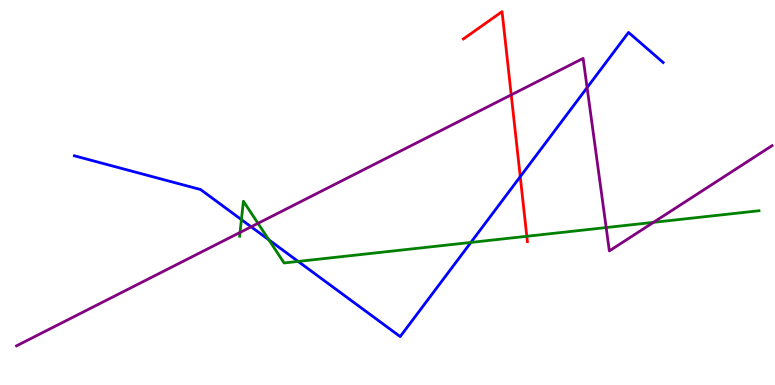[{'lines': ['blue', 'red'], 'intersections': [{'x': 6.71, 'y': 5.41}]}, {'lines': ['green', 'red'], 'intersections': [{'x': 6.8, 'y': 3.86}]}, {'lines': ['purple', 'red'], 'intersections': [{'x': 6.6, 'y': 7.54}]}, {'lines': ['blue', 'green'], 'intersections': [{'x': 3.12, 'y': 4.3}, {'x': 3.47, 'y': 3.77}, {'x': 3.85, 'y': 3.21}, {'x': 6.08, 'y': 3.7}]}, {'lines': ['blue', 'purple'], 'intersections': [{'x': 3.24, 'y': 4.11}, {'x': 7.58, 'y': 7.72}]}, {'lines': ['green', 'purple'], 'intersections': [{'x': 3.1, 'y': 3.96}, {'x': 3.33, 'y': 4.2}, {'x': 7.82, 'y': 4.09}, {'x': 8.43, 'y': 4.22}]}]